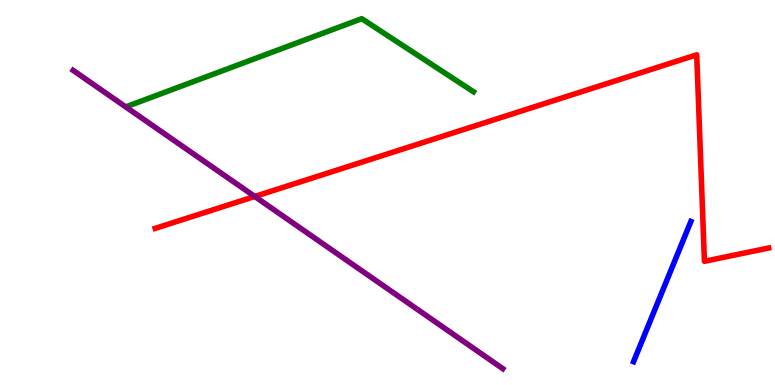[{'lines': ['blue', 'red'], 'intersections': []}, {'lines': ['green', 'red'], 'intersections': []}, {'lines': ['purple', 'red'], 'intersections': [{'x': 3.29, 'y': 4.9}]}, {'lines': ['blue', 'green'], 'intersections': []}, {'lines': ['blue', 'purple'], 'intersections': []}, {'lines': ['green', 'purple'], 'intersections': []}]